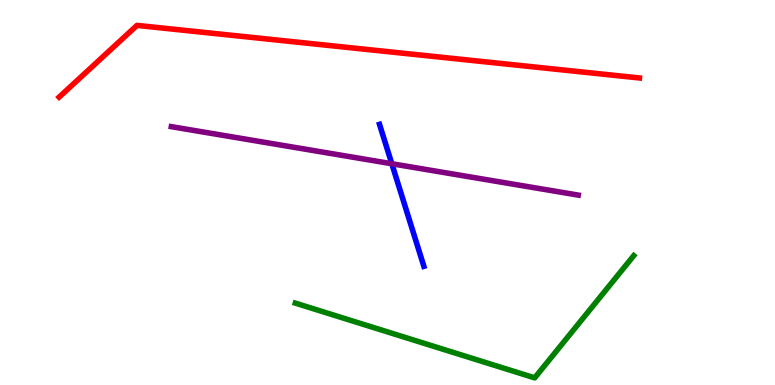[{'lines': ['blue', 'red'], 'intersections': []}, {'lines': ['green', 'red'], 'intersections': []}, {'lines': ['purple', 'red'], 'intersections': []}, {'lines': ['blue', 'green'], 'intersections': []}, {'lines': ['blue', 'purple'], 'intersections': [{'x': 5.06, 'y': 5.75}]}, {'lines': ['green', 'purple'], 'intersections': []}]